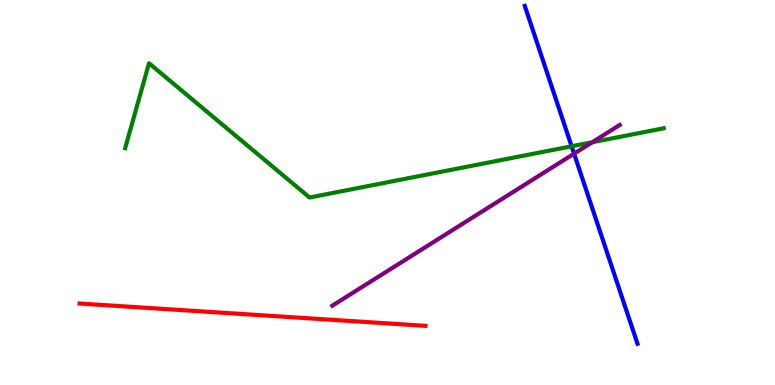[{'lines': ['blue', 'red'], 'intersections': []}, {'lines': ['green', 'red'], 'intersections': []}, {'lines': ['purple', 'red'], 'intersections': []}, {'lines': ['blue', 'green'], 'intersections': [{'x': 7.38, 'y': 6.2}]}, {'lines': ['blue', 'purple'], 'intersections': [{'x': 7.41, 'y': 6.01}]}, {'lines': ['green', 'purple'], 'intersections': [{'x': 7.64, 'y': 6.3}]}]